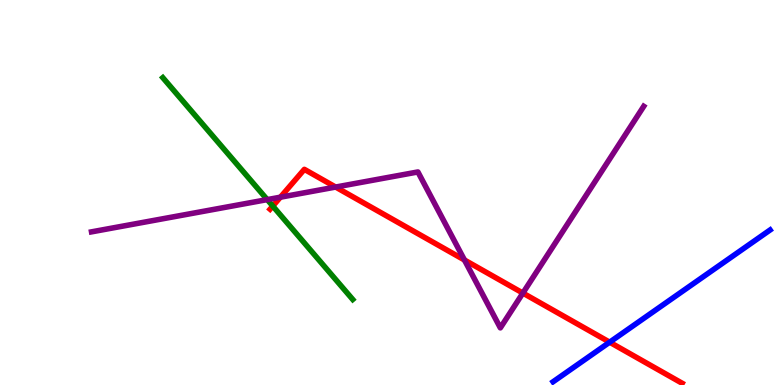[{'lines': ['blue', 'red'], 'intersections': [{'x': 7.87, 'y': 1.11}]}, {'lines': ['green', 'red'], 'intersections': [{'x': 3.52, 'y': 4.65}]}, {'lines': ['purple', 'red'], 'intersections': [{'x': 3.62, 'y': 4.88}, {'x': 4.33, 'y': 5.14}, {'x': 5.99, 'y': 3.25}, {'x': 6.75, 'y': 2.39}]}, {'lines': ['blue', 'green'], 'intersections': []}, {'lines': ['blue', 'purple'], 'intersections': []}, {'lines': ['green', 'purple'], 'intersections': [{'x': 3.45, 'y': 4.82}]}]